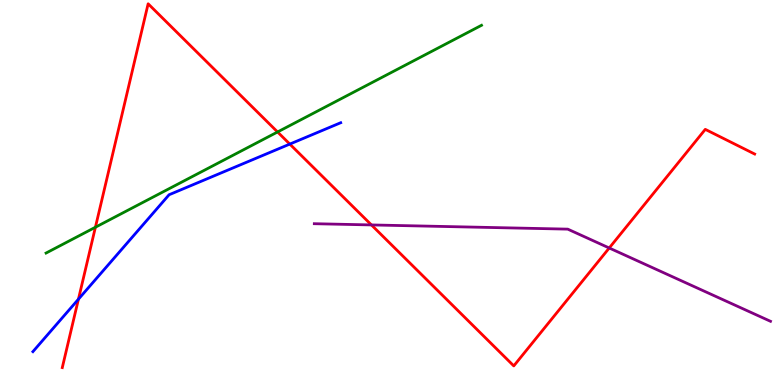[{'lines': ['blue', 'red'], 'intersections': [{'x': 1.01, 'y': 2.23}, {'x': 3.74, 'y': 6.26}]}, {'lines': ['green', 'red'], 'intersections': [{'x': 1.23, 'y': 4.1}, {'x': 3.58, 'y': 6.57}]}, {'lines': ['purple', 'red'], 'intersections': [{'x': 4.79, 'y': 4.16}, {'x': 7.86, 'y': 3.56}]}, {'lines': ['blue', 'green'], 'intersections': []}, {'lines': ['blue', 'purple'], 'intersections': []}, {'lines': ['green', 'purple'], 'intersections': []}]